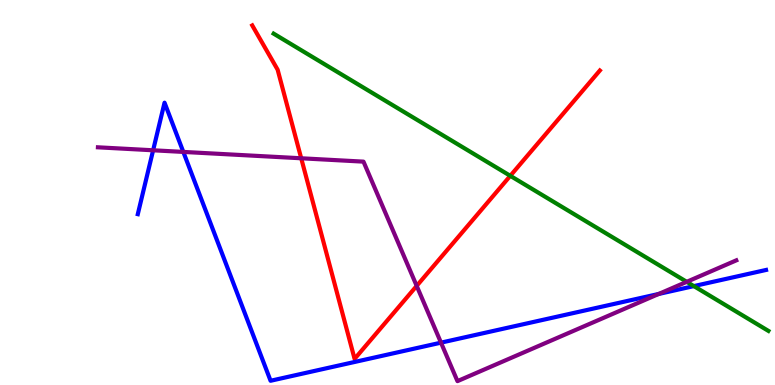[{'lines': ['blue', 'red'], 'intersections': []}, {'lines': ['green', 'red'], 'intersections': [{'x': 6.58, 'y': 5.43}]}, {'lines': ['purple', 'red'], 'intersections': [{'x': 3.89, 'y': 5.89}, {'x': 5.38, 'y': 2.57}]}, {'lines': ['blue', 'green'], 'intersections': [{'x': 8.95, 'y': 2.57}]}, {'lines': ['blue', 'purple'], 'intersections': [{'x': 1.98, 'y': 6.1}, {'x': 2.37, 'y': 6.05}, {'x': 5.69, 'y': 1.1}, {'x': 8.5, 'y': 2.36}]}, {'lines': ['green', 'purple'], 'intersections': [{'x': 8.86, 'y': 2.68}]}]